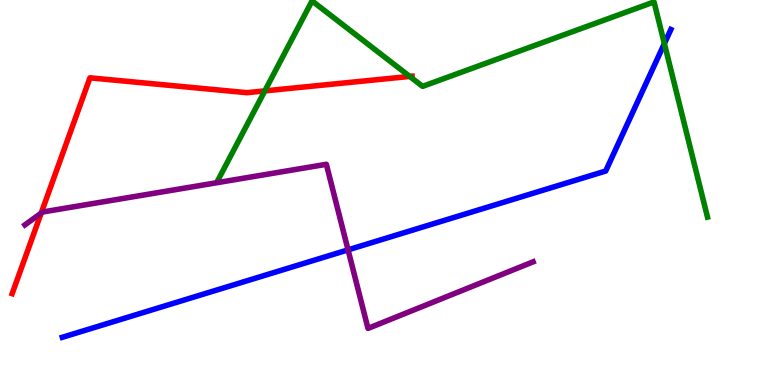[{'lines': ['blue', 'red'], 'intersections': []}, {'lines': ['green', 'red'], 'intersections': [{'x': 3.42, 'y': 7.64}, {'x': 5.29, 'y': 8.01}]}, {'lines': ['purple', 'red'], 'intersections': [{'x': 0.531, 'y': 4.46}]}, {'lines': ['blue', 'green'], 'intersections': [{'x': 8.57, 'y': 8.87}]}, {'lines': ['blue', 'purple'], 'intersections': [{'x': 4.49, 'y': 3.51}]}, {'lines': ['green', 'purple'], 'intersections': []}]